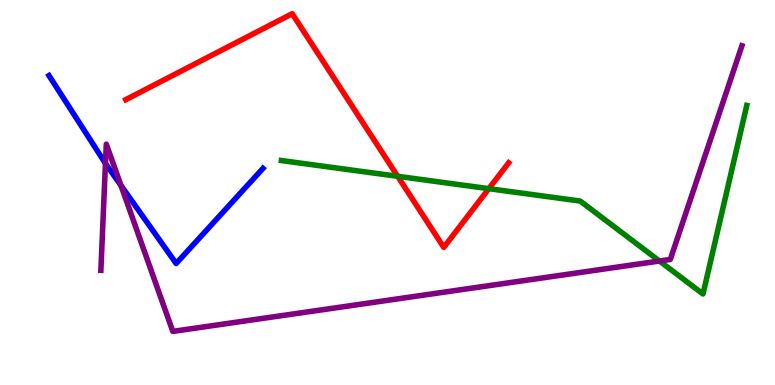[{'lines': ['blue', 'red'], 'intersections': []}, {'lines': ['green', 'red'], 'intersections': [{'x': 5.13, 'y': 5.42}, {'x': 6.31, 'y': 5.1}]}, {'lines': ['purple', 'red'], 'intersections': []}, {'lines': ['blue', 'green'], 'intersections': []}, {'lines': ['blue', 'purple'], 'intersections': [{'x': 1.36, 'y': 5.75}, {'x': 1.56, 'y': 5.18}]}, {'lines': ['green', 'purple'], 'intersections': [{'x': 8.51, 'y': 3.22}]}]